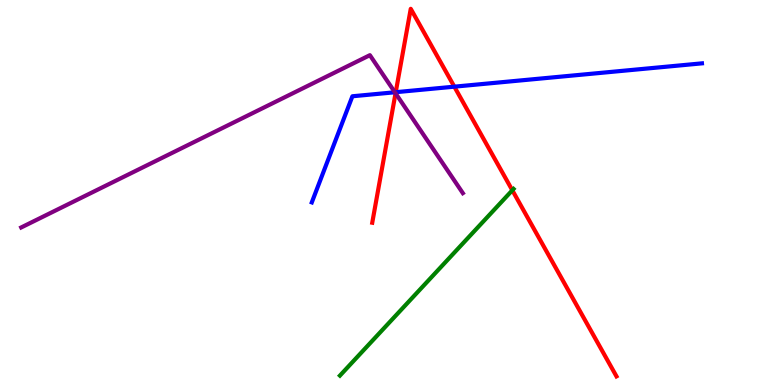[{'lines': ['blue', 'red'], 'intersections': [{'x': 5.11, 'y': 7.61}, {'x': 5.86, 'y': 7.75}]}, {'lines': ['green', 'red'], 'intersections': [{'x': 6.61, 'y': 5.06}]}, {'lines': ['purple', 'red'], 'intersections': [{'x': 5.1, 'y': 7.58}]}, {'lines': ['blue', 'green'], 'intersections': []}, {'lines': ['blue', 'purple'], 'intersections': [{'x': 5.1, 'y': 7.6}]}, {'lines': ['green', 'purple'], 'intersections': []}]